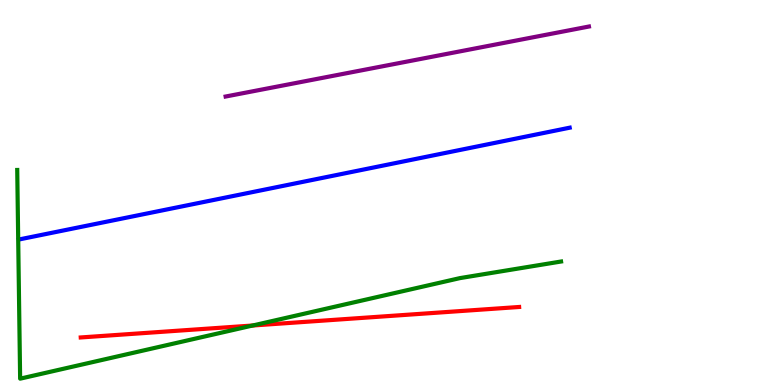[{'lines': ['blue', 'red'], 'intersections': []}, {'lines': ['green', 'red'], 'intersections': [{'x': 3.26, 'y': 1.55}]}, {'lines': ['purple', 'red'], 'intersections': []}, {'lines': ['blue', 'green'], 'intersections': []}, {'lines': ['blue', 'purple'], 'intersections': []}, {'lines': ['green', 'purple'], 'intersections': []}]